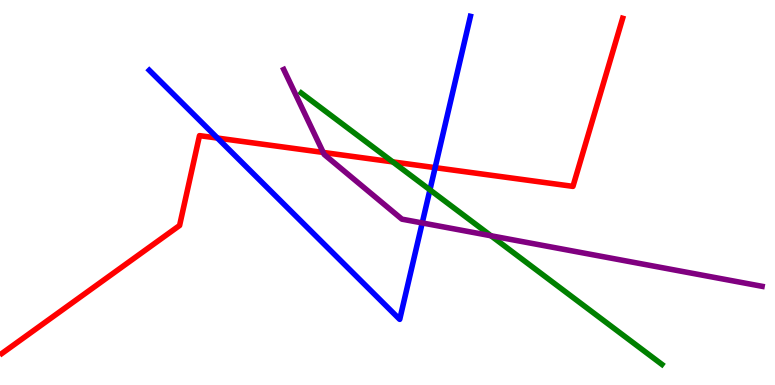[{'lines': ['blue', 'red'], 'intersections': [{'x': 2.81, 'y': 6.41}, {'x': 5.61, 'y': 5.65}]}, {'lines': ['green', 'red'], 'intersections': [{'x': 5.07, 'y': 5.8}]}, {'lines': ['purple', 'red'], 'intersections': [{'x': 4.17, 'y': 6.04}]}, {'lines': ['blue', 'green'], 'intersections': [{'x': 5.55, 'y': 5.07}]}, {'lines': ['blue', 'purple'], 'intersections': [{'x': 5.45, 'y': 4.21}]}, {'lines': ['green', 'purple'], 'intersections': [{'x': 6.33, 'y': 3.88}]}]